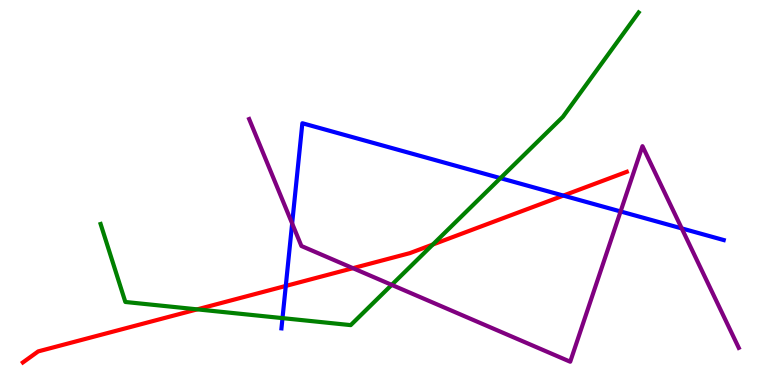[{'lines': ['blue', 'red'], 'intersections': [{'x': 3.69, 'y': 2.57}, {'x': 7.27, 'y': 4.92}]}, {'lines': ['green', 'red'], 'intersections': [{'x': 2.54, 'y': 1.96}, {'x': 5.58, 'y': 3.65}]}, {'lines': ['purple', 'red'], 'intersections': [{'x': 4.55, 'y': 3.03}]}, {'lines': ['blue', 'green'], 'intersections': [{'x': 3.65, 'y': 1.74}, {'x': 6.46, 'y': 5.37}]}, {'lines': ['blue', 'purple'], 'intersections': [{'x': 3.77, 'y': 4.2}, {'x': 8.01, 'y': 4.51}, {'x': 8.8, 'y': 4.07}]}, {'lines': ['green', 'purple'], 'intersections': [{'x': 5.05, 'y': 2.6}]}]